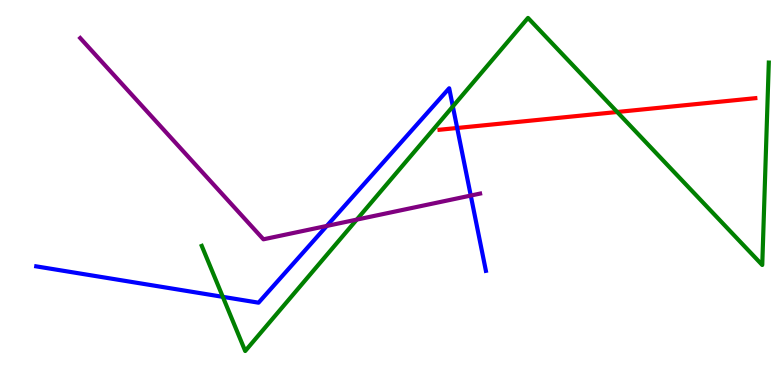[{'lines': ['blue', 'red'], 'intersections': [{'x': 5.9, 'y': 6.68}]}, {'lines': ['green', 'red'], 'intersections': [{'x': 7.96, 'y': 7.09}]}, {'lines': ['purple', 'red'], 'intersections': []}, {'lines': ['blue', 'green'], 'intersections': [{'x': 2.87, 'y': 2.29}, {'x': 5.84, 'y': 7.24}]}, {'lines': ['blue', 'purple'], 'intersections': [{'x': 4.22, 'y': 4.13}, {'x': 6.07, 'y': 4.92}]}, {'lines': ['green', 'purple'], 'intersections': [{'x': 4.6, 'y': 4.3}]}]